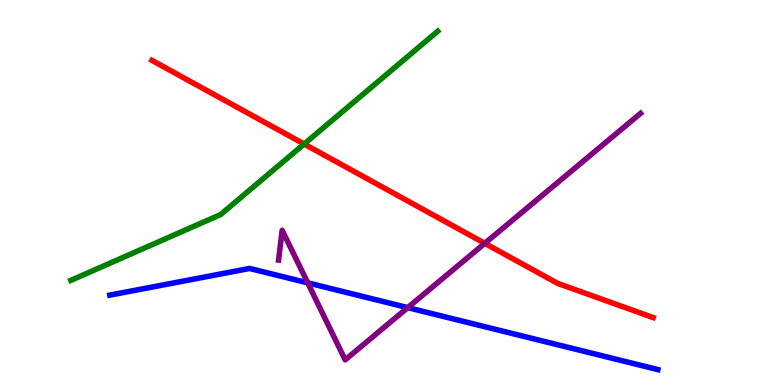[{'lines': ['blue', 'red'], 'intersections': []}, {'lines': ['green', 'red'], 'intersections': [{'x': 3.92, 'y': 6.26}]}, {'lines': ['purple', 'red'], 'intersections': [{'x': 6.26, 'y': 3.68}]}, {'lines': ['blue', 'green'], 'intersections': []}, {'lines': ['blue', 'purple'], 'intersections': [{'x': 3.97, 'y': 2.65}, {'x': 5.26, 'y': 2.01}]}, {'lines': ['green', 'purple'], 'intersections': []}]